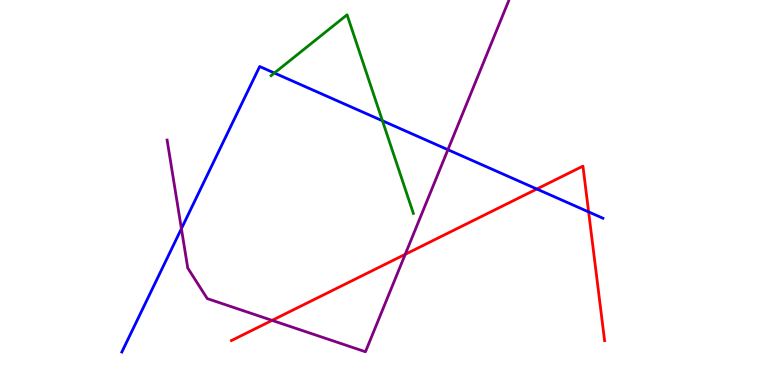[{'lines': ['blue', 'red'], 'intersections': [{'x': 6.93, 'y': 5.09}, {'x': 7.6, 'y': 4.5}]}, {'lines': ['green', 'red'], 'intersections': []}, {'lines': ['purple', 'red'], 'intersections': [{'x': 3.51, 'y': 1.68}, {'x': 5.23, 'y': 3.39}]}, {'lines': ['blue', 'green'], 'intersections': [{'x': 3.54, 'y': 8.1}, {'x': 4.93, 'y': 6.86}]}, {'lines': ['blue', 'purple'], 'intersections': [{'x': 2.34, 'y': 4.06}, {'x': 5.78, 'y': 6.11}]}, {'lines': ['green', 'purple'], 'intersections': []}]